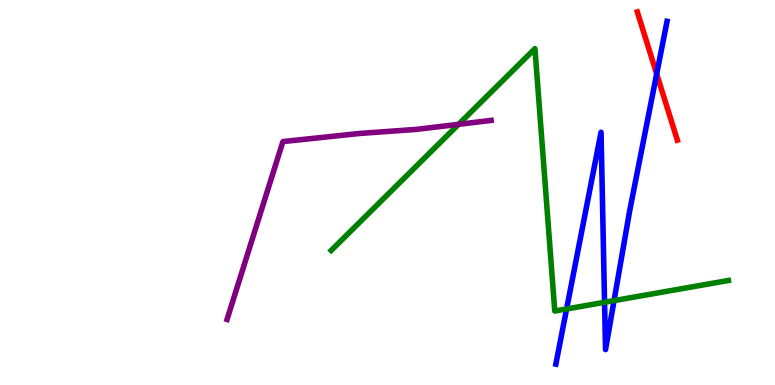[{'lines': ['blue', 'red'], 'intersections': [{'x': 8.47, 'y': 8.08}]}, {'lines': ['green', 'red'], 'intersections': []}, {'lines': ['purple', 'red'], 'intersections': []}, {'lines': ['blue', 'green'], 'intersections': [{'x': 7.31, 'y': 1.97}, {'x': 7.8, 'y': 2.15}, {'x': 7.92, 'y': 2.19}]}, {'lines': ['blue', 'purple'], 'intersections': []}, {'lines': ['green', 'purple'], 'intersections': [{'x': 5.92, 'y': 6.77}]}]